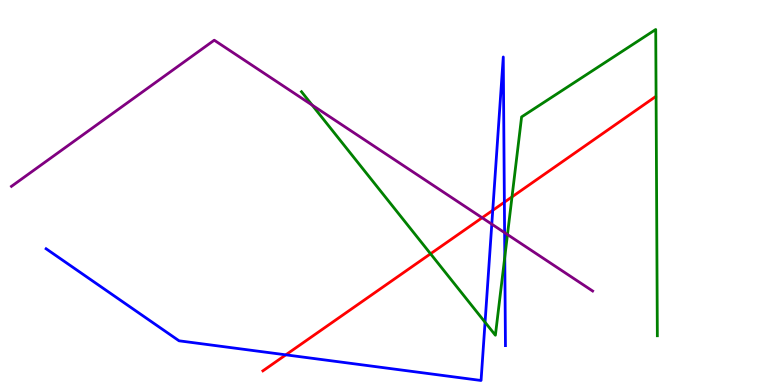[{'lines': ['blue', 'red'], 'intersections': [{'x': 3.69, 'y': 0.784}, {'x': 6.36, 'y': 4.54}, {'x': 6.51, 'y': 4.75}]}, {'lines': ['green', 'red'], 'intersections': [{'x': 5.56, 'y': 3.41}, {'x': 6.61, 'y': 4.89}]}, {'lines': ['purple', 'red'], 'intersections': [{'x': 6.22, 'y': 4.34}]}, {'lines': ['blue', 'green'], 'intersections': [{'x': 6.26, 'y': 1.63}, {'x': 6.51, 'y': 3.32}]}, {'lines': ['blue', 'purple'], 'intersections': [{'x': 6.35, 'y': 4.18}, {'x': 6.51, 'y': 3.96}]}, {'lines': ['green', 'purple'], 'intersections': [{'x': 4.03, 'y': 7.27}, {'x': 6.55, 'y': 3.91}]}]